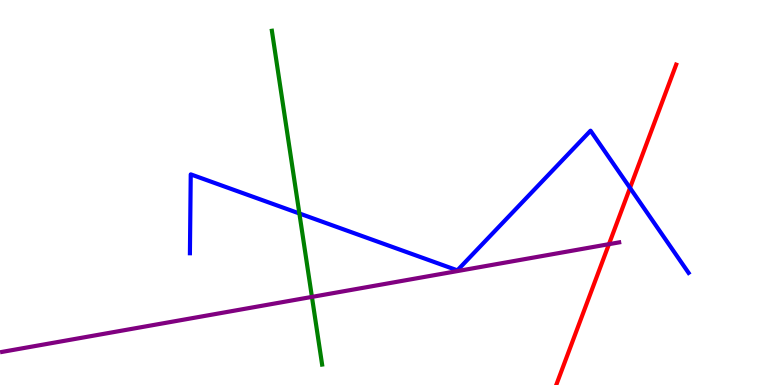[{'lines': ['blue', 'red'], 'intersections': [{'x': 8.13, 'y': 5.12}]}, {'lines': ['green', 'red'], 'intersections': []}, {'lines': ['purple', 'red'], 'intersections': [{'x': 7.86, 'y': 3.66}]}, {'lines': ['blue', 'green'], 'intersections': [{'x': 3.86, 'y': 4.46}]}, {'lines': ['blue', 'purple'], 'intersections': []}, {'lines': ['green', 'purple'], 'intersections': [{'x': 4.02, 'y': 2.29}]}]